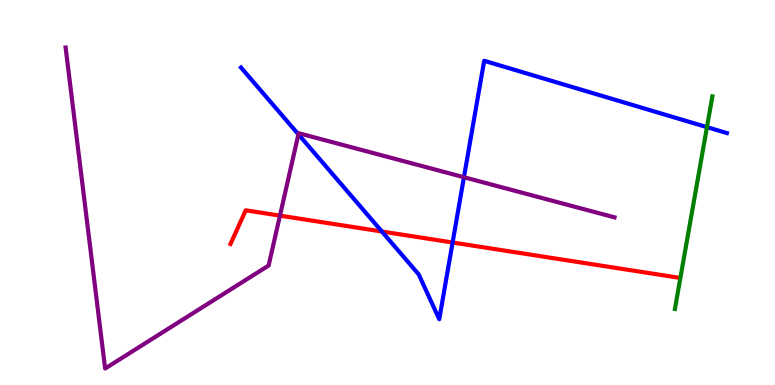[{'lines': ['blue', 'red'], 'intersections': [{'x': 4.93, 'y': 3.99}, {'x': 5.84, 'y': 3.7}]}, {'lines': ['green', 'red'], 'intersections': []}, {'lines': ['purple', 'red'], 'intersections': [{'x': 3.61, 'y': 4.4}]}, {'lines': ['blue', 'green'], 'intersections': [{'x': 9.12, 'y': 6.7}]}, {'lines': ['blue', 'purple'], 'intersections': [{'x': 3.85, 'y': 6.51}, {'x': 5.99, 'y': 5.4}]}, {'lines': ['green', 'purple'], 'intersections': []}]